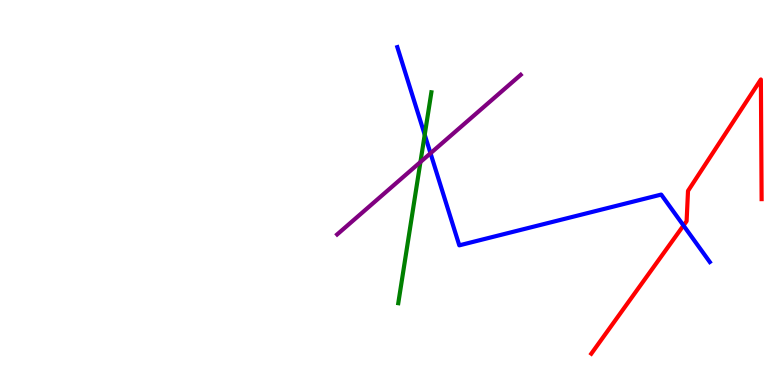[{'lines': ['blue', 'red'], 'intersections': [{'x': 8.82, 'y': 4.14}]}, {'lines': ['green', 'red'], 'intersections': []}, {'lines': ['purple', 'red'], 'intersections': []}, {'lines': ['blue', 'green'], 'intersections': [{'x': 5.48, 'y': 6.5}]}, {'lines': ['blue', 'purple'], 'intersections': [{'x': 5.56, 'y': 6.02}]}, {'lines': ['green', 'purple'], 'intersections': [{'x': 5.42, 'y': 5.79}]}]